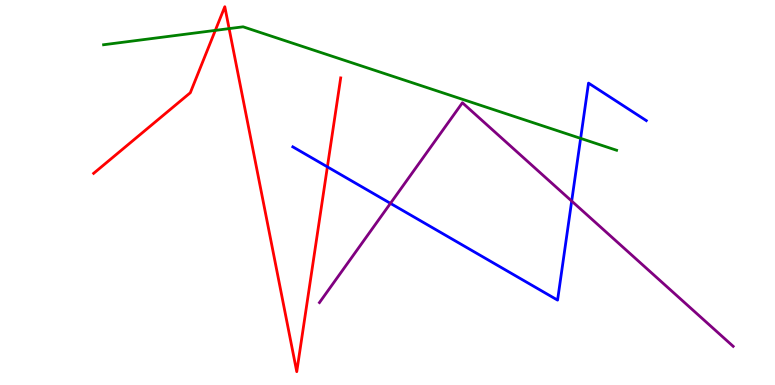[{'lines': ['blue', 'red'], 'intersections': [{'x': 4.22, 'y': 5.67}]}, {'lines': ['green', 'red'], 'intersections': [{'x': 2.78, 'y': 9.21}, {'x': 2.96, 'y': 9.26}]}, {'lines': ['purple', 'red'], 'intersections': []}, {'lines': ['blue', 'green'], 'intersections': [{'x': 7.49, 'y': 6.41}]}, {'lines': ['blue', 'purple'], 'intersections': [{'x': 5.04, 'y': 4.72}, {'x': 7.38, 'y': 4.78}]}, {'lines': ['green', 'purple'], 'intersections': []}]